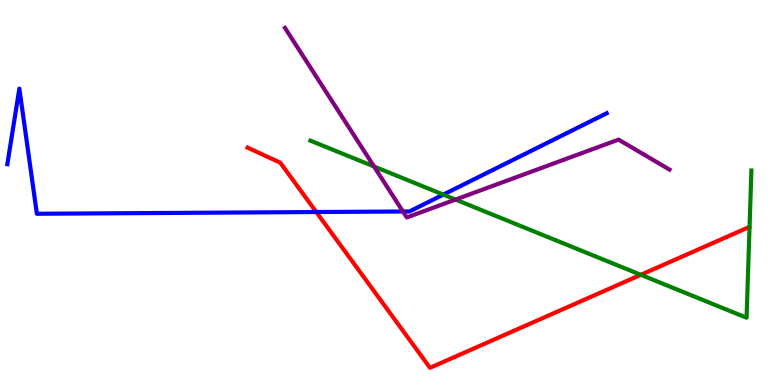[{'lines': ['blue', 'red'], 'intersections': [{'x': 4.08, 'y': 4.49}]}, {'lines': ['green', 'red'], 'intersections': [{'x': 8.27, 'y': 2.86}]}, {'lines': ['purple', 'red'], 'intersections': []}, {'lines': ['blue', 'green'], 'intersections': [{'x': 5.72, 'y': 4.95}]}, {'lines': ['blue', 'purple'], 'intersections': [{'x': 5.2, 'y': 4.51}]}, {'lines': ['green', 'purple'], 'intersections': [{'x': 4.83, 'y': 5.68}, {'x': 5.88, 'y': 4.82}]}]